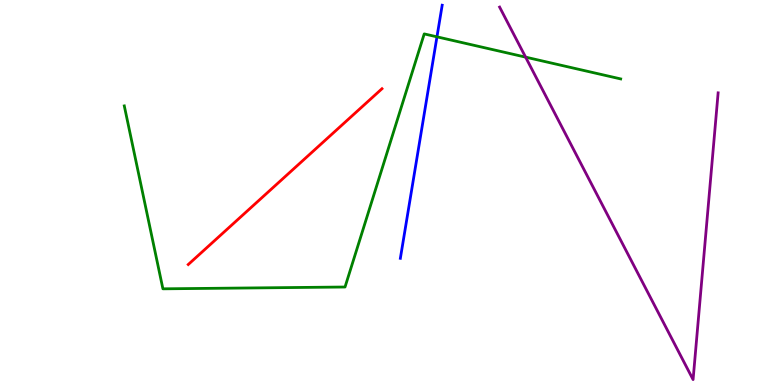[{'lines': ['blue', 'red'], 'intersections': []}, {'lines': ['green', 'red'], 'intersections': []}, {'lines': ['purple', 'red'], 'intersections': []}, {'lines': ['blue', 'green'], 'intersections': [{'x': 5.64, 'y': 9.04}]}, {'lines': ['blue', 'purple'], 'intersections': []}, {'lines': ['green', 'purple'], 'intersections': [{'x': 6.78, 'y': 8.52}]}]